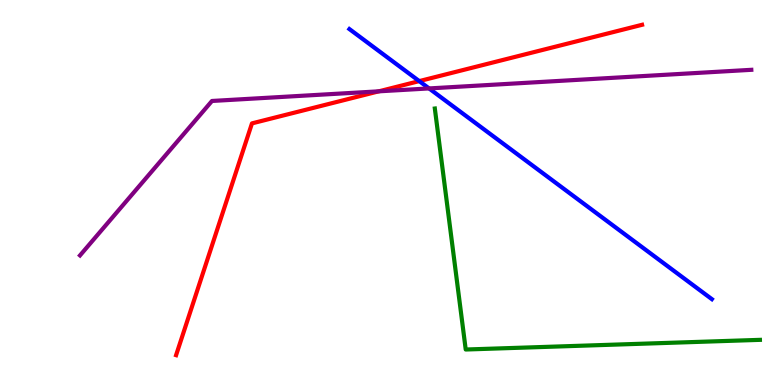[{'lines': ['blue', 'red'], 'intersections': [{'x': 5.41, 'y': 7.89}]}, {'lines': ['green', 'red'], 'intersections': []}, {'lines': ['purple', 'red'], 'intersections': [{'x': 4.89, 'y': 7.63}]}, {'lines': ['blue', 'green'], 'intersections': []}, {'lines': ['blue', 'purple'], 'intersections': [{'x': 5.54, 'y': 7.7}]}, {'lines': ['green', 'purple'], 'intersections': []}]